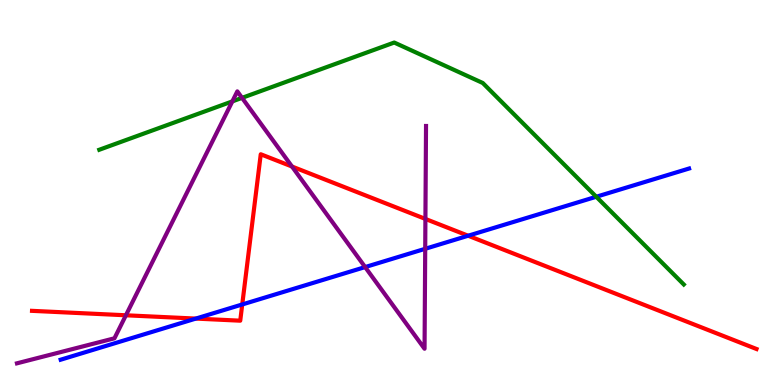[{'lines': ['blue', 'red'], 'intersections': [{'x': 2.53, 'y': 1.73}, {'x': 3.13, 'y': 2.09}, {'x': 6.04, 'y': 3.88}]}, {'lines': ['green', 'red'], 'intersections': []}, {'lines': ['purple', 'red'], 'intersections': [{'x': 1.62, 'y': 1.81}, {'x': 3.77, 'y': 5.67}, {'x': 5.49, 'y': 4.31}]}, {'lines': ['blue', 'green'], 'intersections': [{'x': 7.69, 'y': 4.89}]}, {'lines': ['blue', 'purple'], 'intersections': [{'x': 4.71, 'y': 3.06}, {'x': 5.49, 'y': 3.54}]}, {'lines': ['green', 'purple'], 'intersections': [{'x': 3.0, 'y': 7.37}, {'x': 3.12, 'y': 7.46}]}]